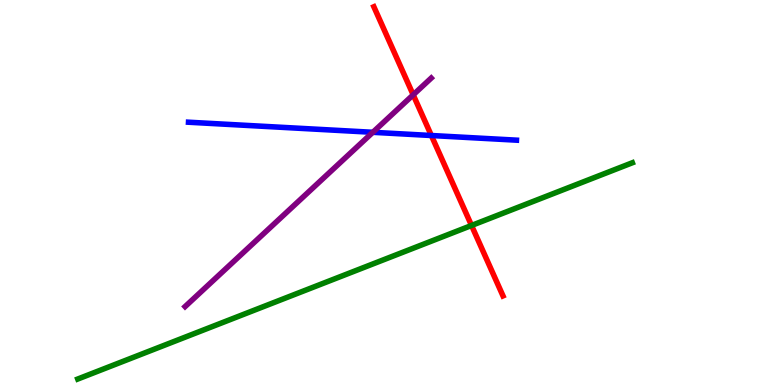[{'lines': ['blue', 'red'], 'intersections': [{'x': 5.57, 'y': 6.48}]}, {'lines': ['green', 'red'], 'intersections': [{'x': 6.08, 'y': 4.14}]}, {'lines': ['purple', 'red'], 'intersections': [{'x': 5.33, 'y': 7.54}]}, {'lines': ['blue', 'green'], 'intersections': []}, {'lines': ['blue', 'purple'], 'intersections': [{'x': 4.81, 'y': 6.56}]}, {'lines': ['green', 'purple'], 'intersections': []}]